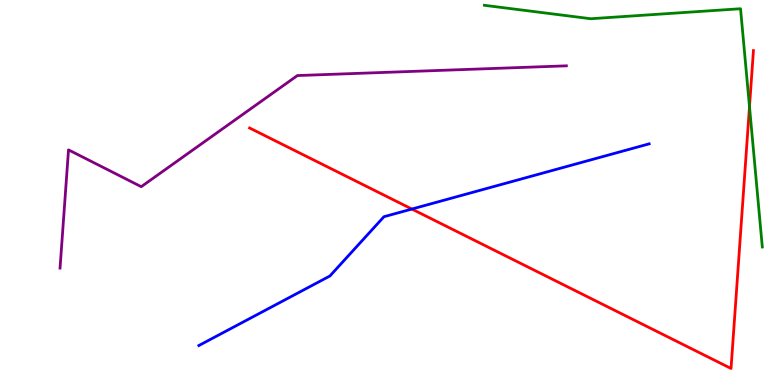[{'lines': ['blue', 'red'], 'intersections': [{'x': 5.31, 'y': 4.57}]}, {'lines': ['green', 'red'], 'intersections': [{'x': 9.67, 'y': 7.23}]}, {'lines': ['purple', 'red'], 'intersections': []}, {'lines': ['blue', 'green'], 'intersections': []}, {'lines': ['blue', 'purple'], 'intersections': []}, {'lines': ['green', 'purple'], 'intersections': []}]